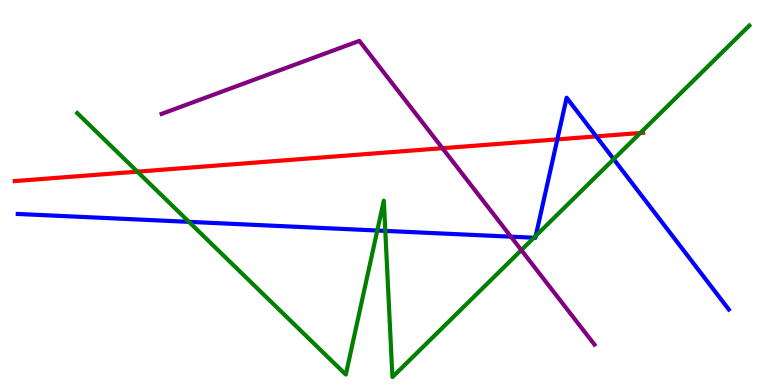[{'lines': ['blue', 'red'], 'intersections': [{'x': 7.19, 'y': 6.38}, {'x': 7.69, 'y': 6.46}]}, {'lines': ['green', 'red'], 'intersections': [{'x': 1.77, 'y': 5.54}, {'x': 8.26, 'y': 6.55}]}, {'lines': ['purple', 'red'], 'intersections': [{'x': 5.71, 'y': 6.15}]}, {'lines': ['blue', 'green'], 'intersections': [{'x': 2.44, 'y': 4.24}, {'x': 4.87, 'y': 4.01}, {'x': 4.97, 'y': 4.0}, {'x': 6.89, 'y': 3.83}, {'x': 6.91, 'y': 3.87}, {'x': 7.92, 'y': 5.87}]}, {'lines': ['blue', 'purple'], 'intersections': [{'x': 6.59, 'y': 3.85}]}, {'lines': ['green', 'purple'], 'intersections': [{'x': 6.73, 'y': 3.5}]}]